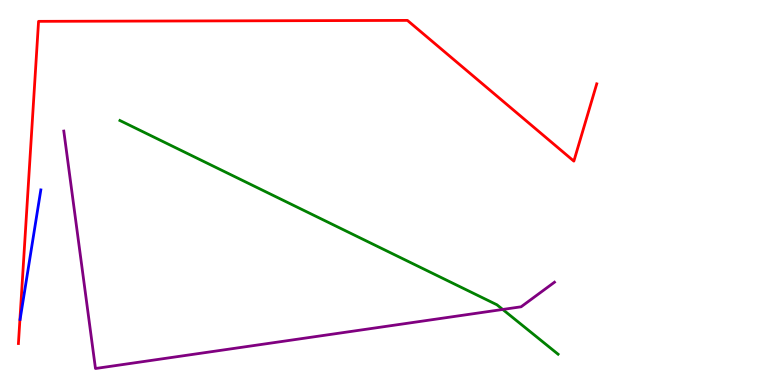[{'lines': ['blue', 'red'], 'intersections': []}, {'lines': ['green', 'red'], 'intersections': []}, {'lines': ['purple', 'red'], 'intersections': []}, {'lines': ['blue', 'green'], 'intersections': []}, {'lines': ['blue', 'purple'], 'intersections': []}, {'lines': ['green', 'purple'], 'intersections': [{'x': 6.49, 'y': 1.96}]}]